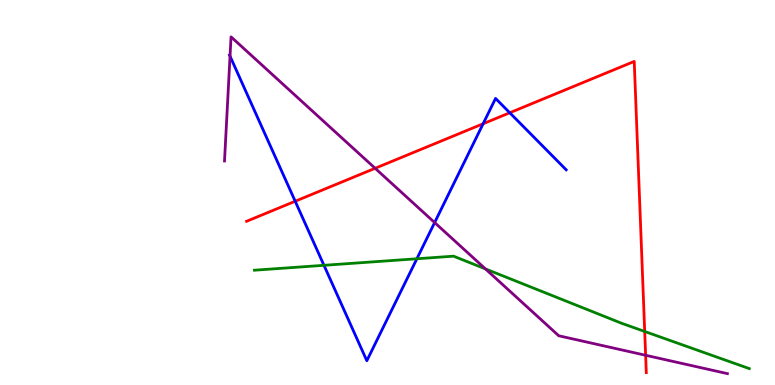[{'lines': ['blue', 'red'], 'intersections': [{'x': 3.81, 'y': 4.77}, {'x': 6.23, 'y': 6.79}, {'x': 6.58, 'y': 7.07}]}, {'lines': ['green', 'red'], 'intersections': [{'x': 8.32, 'y': 1.39}]}, {'lines': ['purple', 'red'], 'intersections': [{'x': 4.84, 'y': 5.63}, {'x': 8.33, 'y': 0.772}]}, {'lines': ['blue', 'green'], 'intersections': [{'x': 4.18, 'y': 3.11}, {'x': 5.38, 'y': 3.28}]}, {'lines': ['blue', 'purple'], 'intersections': [{'x': 2.97, 'y': 8.54}, {'x': 5.61, 'y': 4.22}]}, {'lines': ['green', 'purple'], 'intersections': [{'x': 6.26, 'y': 3.02}]}]